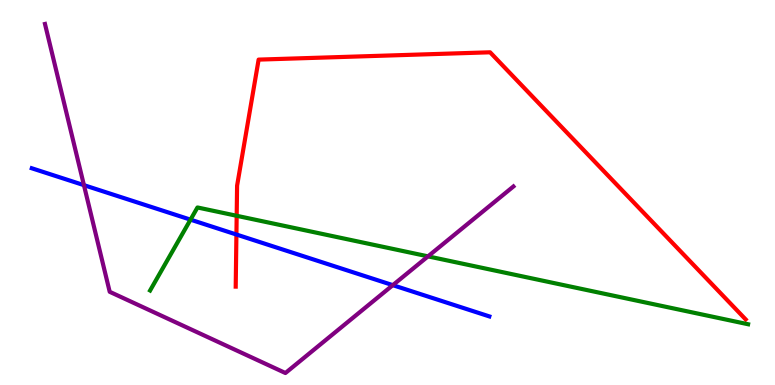[{'lines': ['blue', 'red'], 'intersections': [{'x': 3.05, 'y': 3.91}]}, {'lines': ['green', 'red'], 'intersections': [{'x': 3.05, 'y': 4.4}]}, {'lines': ['purple', 'red'], 'intersections': []}, {'lines': ['blue', 'green'], 'intersections': [{'x': 2.46, 'y': 4.29}]}, {'lines': ['blue', 'purple'], 'intersections': [{'x': 1.08, 'y': 5.19}, {'x': 5.07, 'y': 2.59}]}, {'lines': ['green', 'purple'], 'intersections': [{'x': 5.52, 'y': 3.34}]}]